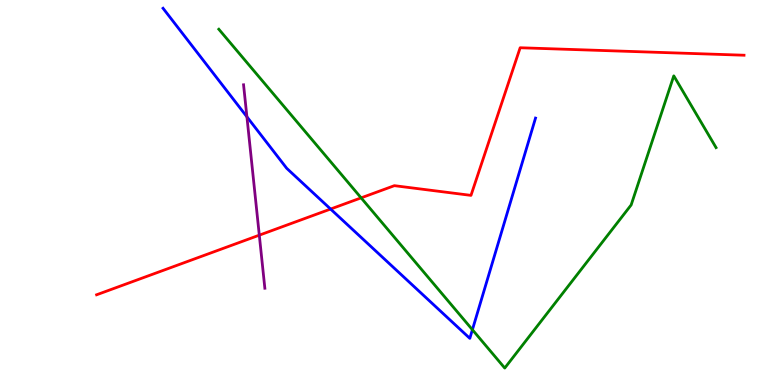[{'lines': ['blue', 'red'], 'intersections': [{'x': 4.27, 'y': 4.57}]}, {'lines': ['green', 'red'], 'intersections': [{'x': 4.66, 'y': 4.86}]}, {'lines': ['purple', 'red'], 'intersections': [{'x': 3.35, 'y': 3.89}]}, {'lines': ['blue', 'green'], 'intersections': [{'x': 6.1, 'y': 1.44}]}, {'lines': ['blue', 'purple'], 'intersections': [{'x': 3.19, 'y': 6.97}]}, {'lines': ['green', 'purple'], 'intersections': []}]